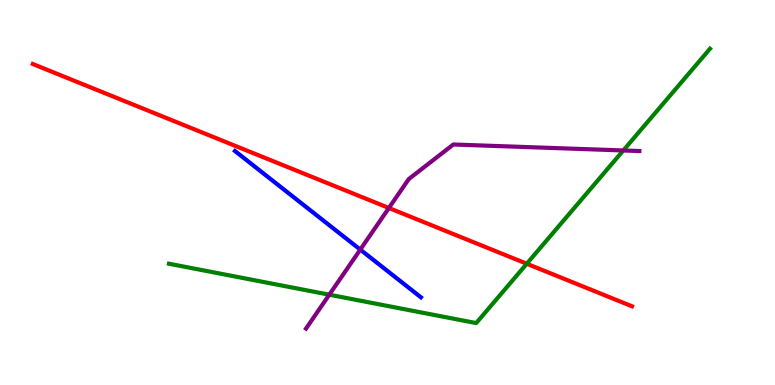[{'lines': ['blue', 'red'], 'intersections': []}, {'lines': ['green', 'red'], 'intersections': [{'x': 6.8, 'y': 3.15}]}, {'lines': ['purple', 'red'], 'intersections': [{'x': 5.02, 'y': 4.6}]}, {'lines': ['blue', 'green'], 'intersections': []}, {'lines': ['blue', 'purple'], 'intersections': [{'x': 4.65, 'y': 3.52}]}, {'lines': ['green', 'purple'], 'intersections': [{'x': 4.25, 'y': 2.35}, {'x': 8.04, 'y': 6.09}]}]